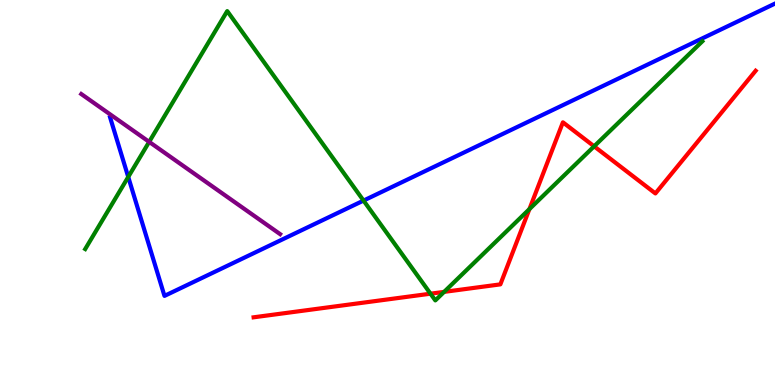[{'lines': ['blue', 'red'], 'intersections': []}, {'lines': ['green', 'red'], 'intersections': [{'x': 5.55, 'y': 2.37}, {'x': 5.73, 'y': 2.42}, {'x': 6.83, 'y': 4.57}, {'x': 7.67, 'y': 6.2}]}, {'lines': ['purple', 'red'], 'intersections': []}, {'lines': ['blue', 'green'], 'intersections': [{'x': 1.65, 'y': 5.4}, {'x': 4.69, 'y': 4.79}]}, {'lines': ['blue', 'purple'], 'intersections': []}, {'lines': ['green', 'purple'], 'intersections': [{'x': 1.92, 'y': 6.32}]}]